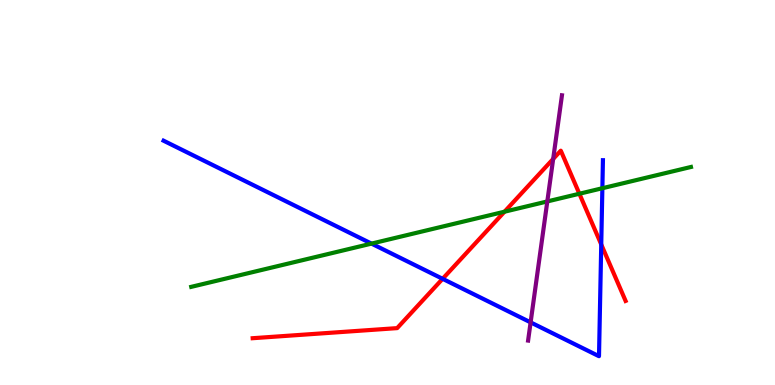[{'lines': ['blue', 'red'], 'intersections': [{'x': 5.71, 'y': 2.76}, {'x': 7.76, 'y': 3.65}]}, {'lines': ['green', 'red'], 'intersections': [{'x': 6.51, 'y': 4.5}, {'x': 7.48, 'y': 4.97}]}, {'lines': ['purple', 'red'], 'intersections': [{'x': 7.14, 'y': 5.87}]}, {'lines': ['blue', 'green'], 'intersections': [{'x': 4.79, 'y': 3.67}, {'x': 7.77, 'y': 5.11}]}, {'lines': ['blue', 'purple'], 'intersections': [{'x': 6.85, 'y': 1.63}]}, {'lines': ['green', 'purple'], 'intersections': [{'x': 7.06, 'y': 4.77}]}]